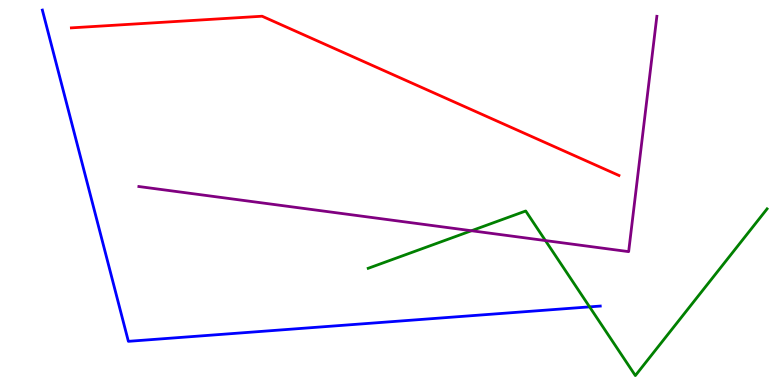[{'lines': ['blue', 'red'], 'intersections': []}, {'lines': ['green', 'red'], 'intersections': []}, {'lines': ['purple', 'red'], 'intersections': []}, {'lines': ['blue', 'green'], 'intersections': [{'x': 7.61, 'y': 2.03}]}, {'lines': ['blue', 'purple'], 'intersections': []}, {'lines': ['green', 'purple'], 'intersections': [{'x': 6.08, 'y': 4.01}, {'x': 7.04, 'y': 3.75}]}]